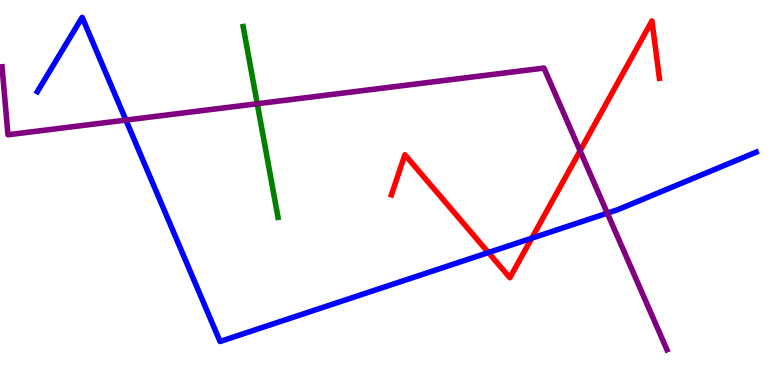[{'lines': ['blue', 'red'], 'intersections': [{'x': 6.3, 'y': 3.44}, {'x': 6.86, 'y': 3.81}]}, {'lines': ['green', 'red'], 'intersections': []}, {'lines': ['purple', 'red'], 'intersections': [{'x': 7.49, 'y': 6.08}]}, {'lines': ['blue', 'green'], 'intersections': []}, {'lines': ['blue', 'purple'], 'intersections': [{'x': 1.62, 'y': 6.88}, {'x': 7.84, 'y': 4.46}]}, {'lines': ['green', 'purple'], 'intersections': [{'x': 3.32, 'y': 7.31}]}]